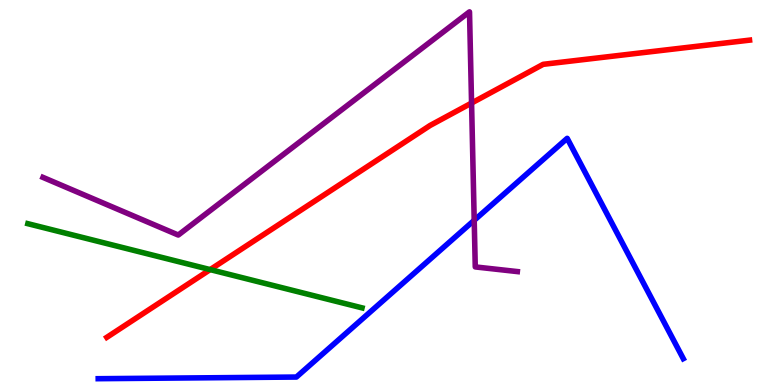[{'lines': ['blue', 'red'], 'intersections': []}, {'lines': ['green', 'red'], 'intersections': [{'x': 2.71, 'y': 3.0}]}, {'lines': ['purple', 'red'], 'intersections': [{'x': 6.08, 'y': 7.32}]}, {'lines': ['blue', 'green'], 'intersections': []}, {'lines': ['blue', 'purple'], 'intersections': [{'x': 6.12, 'y': 4.28}]}, {'lines': ['green', 'purple'], 'intersections': []}]